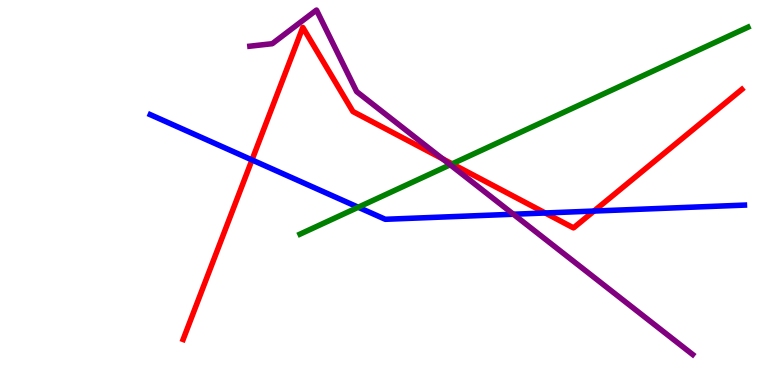[{'lines': ['blue', 'red'], 'intersections': [{'x': 3.25, 'y': 5.85}, {'x': 7.04, 'y': 4.47}, {'x': 7.66, 'y': 4.52}]}, {'lines': ['green', 'red'], 'intersections': [{'x': 5.83, 'y': 5.74}]}, {'lines': ['purple', 'red'], 'intersections': [{'x': 5.71, 'y': 5.87}]}, {'lines': ['blue', 'green'], 'intersections': [{'x': 4.62, 'y': 4.62}]}, {'lines': ['blue', 'purple'], 'intersections': [{'x': 6.62, 'y': 4.44}]}, {'lines': ['green', 'purple'], 'intersections': [{'x': 5.81, 'y': 5.72}]}]